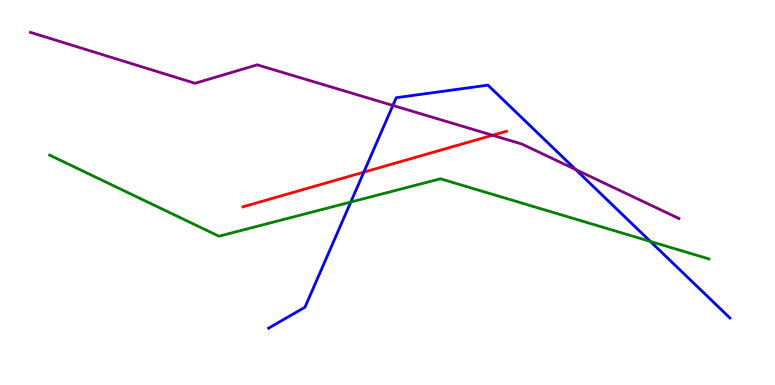[{'lines': ['blue', 'red'], 'intersections': [{'x': 4.69, 'y': 5.53}]}, {'lines': ['green', 'red'], 'intersections': []}, {'lines': ['purple', 'red'], 'intersections': [{'x': 6.36, 'y': 6.49}]}, {'lines': ['blue', 'green'], 'intersections': [{'x': 4.53, 'y': 4.75}, {'x': 8.39, 'y': 3.73}]}, {'lines': ['blue', 'purple'], 'intersections': [{'x': 5.07, 'y': 7.26}, {'x': 7.43, 'y': 5.6}]}, {'lines': ['green', 'purple'], 'intersections': []}]